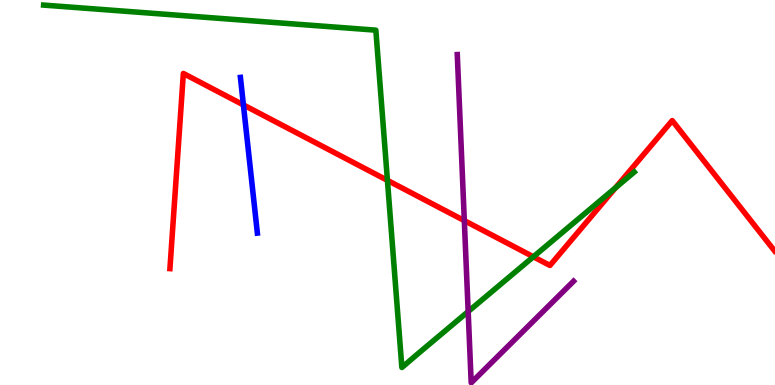[{'lines': ['blue', 'red'], 'intersections': [{'x': 3.14, 'y': 7.27}]}, {'lines': ['green', 'red'], 'intersections': [{'x': 5.0, 'y': 5.32}, {'x': 6.88, 'y': 3.33}, {'x': 7.94, 'y': 5.12}]}, {'lines': ['purple', 'red'], 'intersections': [{'x': 5.99, 'y': 4.27}]}, {'lines': ['blue', 'green'], 'intersections': []}, {'lines': ['blue', 'purple'], 'intersections': []}, {'lines': ['green', 'purple'], 'intersections': [{'x': 6.04, 'y': 1.91}]}]